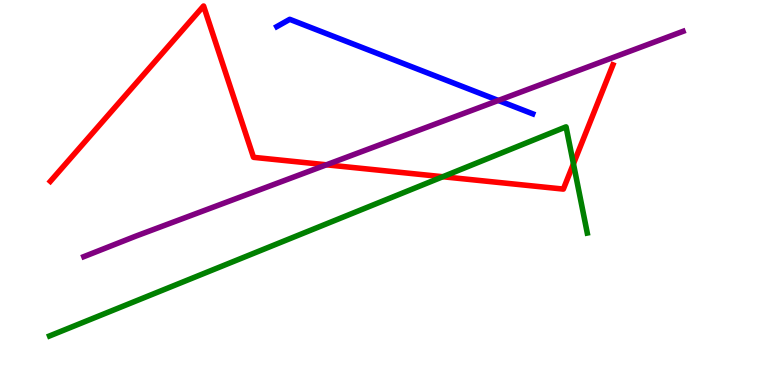[{'lines': ['blue', 'red'], 'intersections': []}, {'lines': ['green', 'red'], 'intersections': [{'x': 5.71, 'y': 5.41}, {'x': 7.4, 'y': 5.74}]}, {'lines': ['purple', 'red'], 'intersections': [{'x': 4.21, 'y': 5.72}]}, {'lines': ['blue', 'green'], 'intersections': []}, {'lines': ['blue', 'purple'], 'intersections': [{'x': 6.43, 'y': 7.39}]}, {'lines': ['green', 'purple'], 'intersections': []}]